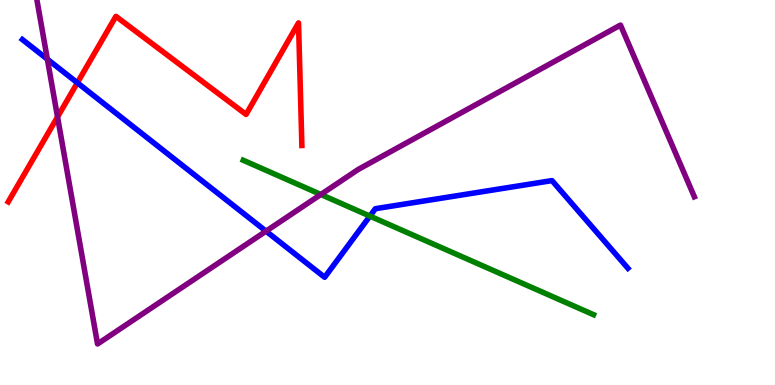[{'lines': ['blue', 'red'], 'intersections': [{'x': 0.998, 'y': 7.85}]}, {'lines': ['green', 'red'], 'intersections': []}, {'lines': ['purple', 'red'], 'intersections': [{'x': 0.742, 'y': 6.96}]}, {'lines': ['blue', 'green'], 'intersections': [{'x': 4.77, 'y': 4.39}]}, {'lines': ['blue', 'purple'], 'intersections': [{'x': 0.611, 'y': 8.46}, {'x': 3.43, 'y': 4.0}]}, {'lines': ['green', 'purple'], 'intersections': [{'x': 4.14, 'y': 4.95}]}]